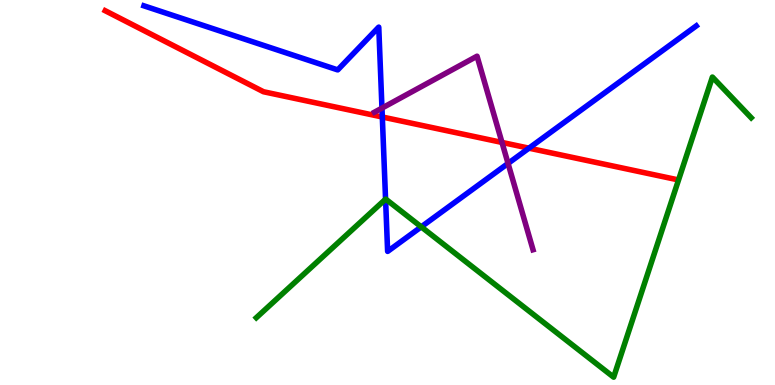[{'lines': ['blue', 'red'], 'intersections': [{'x': 4.93, 'y': 6.96}, {'x': 6.83, 'y': 6.15}]}, {'lines': ['green', 'red'], 'intersections': []}, {'lines': ['purple', 'red'], 'intersections': [{'x': 6.48, 'y': 6.3}]}, {'lines': ['blue', 'green'], 'intersections': [{'x': 4.97, 'y': 4.83}, {'x': 5.44, 'y': 4.11}]}, {'lines': ['blue', 'purple'], 'intersections': [{'x': 4.93, 'y': 7.19}, {'x': 6.56, 'y': 5.76}]}, {'lines': ['green', 'purple'], 'intersections': []}]